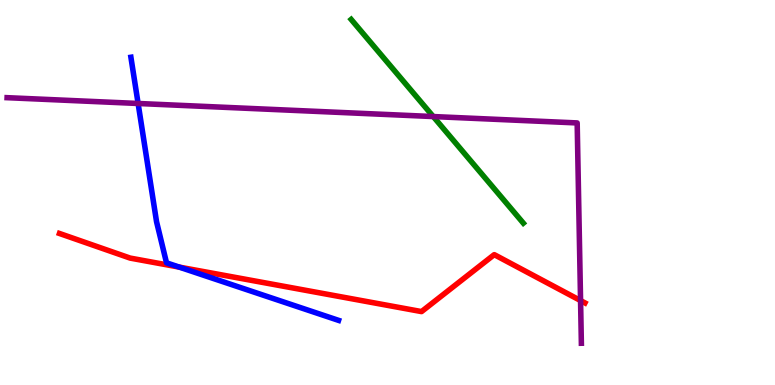[{'lines': ['blue', 'red'], 'intersections': [{'x': 2.31, 'y': 3.06}]}, {'lines': ['green', 'red'], 'intersections': []}, {'lines': ['purple', 'red'], 'intersections': [{'x': 7.49, 'y': 2.19}]}, {'lines': ['blue', 'green'], 'intersections': []}, {'lines': ['blue', 'purple'], 'intersections': [{'x': 1.78, 'y': 7.31}]}, {'lines': ['green', 'purple'], 'intersections': [{'x': 5.59, 'y': 6.97}]}]